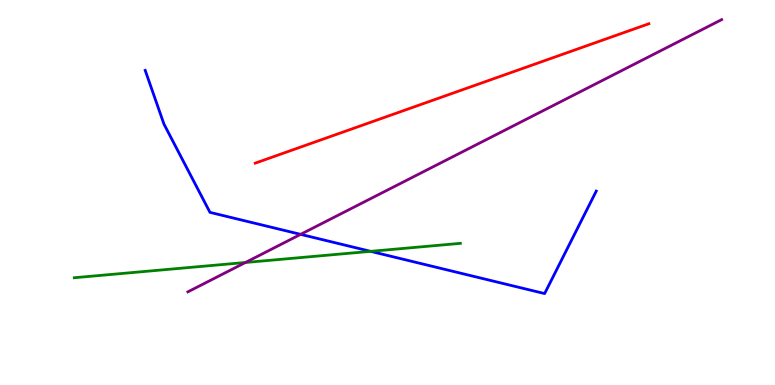[{'lines': ['blue', 'red'], 'intersections': []}, {'lines': ['green', 'red'], 'intersections': []}, {'lines': ['purple', 'red'], 'intersections': []}, {'lines': ['blue', 'green'], 'intersections': [{'x': 4.78, 'y': 3.47}]}, {'lines': ['blue', 'purple'], 'intersections': [{'x': 3.88, 'y': 3.91}]}, {'lines': ['green', 'purple'], 'intersections': [{'x': 3.17, 'y': 3.18}]}]